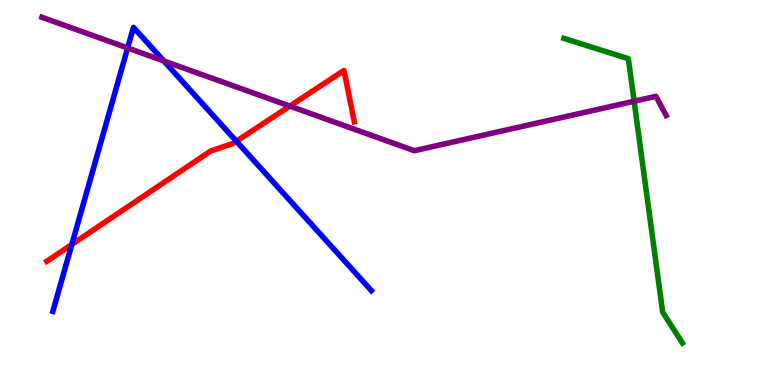[{'lines': ['blue', 'red'], 'intersections': [{'x': 0.927, 'y': 3.65}, {'x': 3.05, 'y': 6.33}]}, {'lines': ['green', 'red'], 'intersections': []}, {'lines': ['purple', 'red'], 'intersections': [{'x': 3.74, 'y': 7.24}]}, {'lines': ['blue', 'green'], 'intersections': []}, {'lines': ['blue', 'purple'], 'intersections': [{'x': 1.65, 'y': 8.75}, {'x': 2.11, 'y': 8.42}]}, {'lines': ['green', 'purple'], 'intersections': [{'x': 8.18, 'y': 7.37}]}]